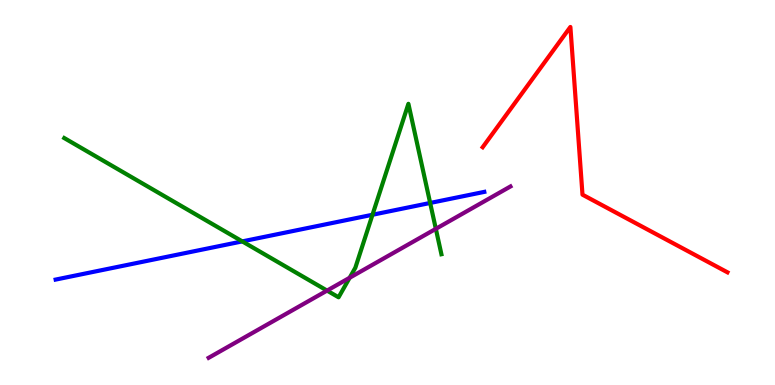[{'lines': ['blue', 'red'], 'intersections': []}, {'lines': ['green', 'red'], 'intersections': []}, {'lines': ['purple', 'red'], 'intersections': []}, {'lines': ['blue', 'green'], 'intersections': [{'x': 3.13, 'y': 3.73}, {'x': 4.81, 'y': 4.42}, {'x': 5.55, 'y': 4.73}]}, {'lines': ['blue', 'purple'], 'intersections': []}, {'lines': ['green', 'purple'], 'intersections': [{'x': 4.22, 'y': 2.45}, {'x': 4.51, 'y': 2.79}, {'x': 5.62, 'y': 4.06}]}]